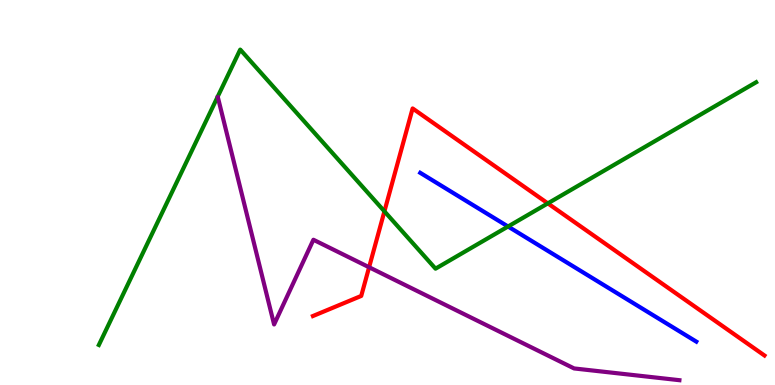[{'lines': ['blue', 'red'], 'intersections': []}, {'lines': ['green', 'red'], 'intersections': [{'x': 4.96, 'y': 4.51}, {'x': 7.07, 'y': 4.72}]}, {'lines': ['purple', 'red'], 'intersections': [{'x': 4.76, 'y': 3.06}]}, {'lines': ['blue', 'green'], 'intersections': [{'x': 6.56, 'y': 4.12}]}, {'lines': ['blue', 'purple'], 'intersections': []}, {'lines': ['green', 'purple'], 'intersections': []}]